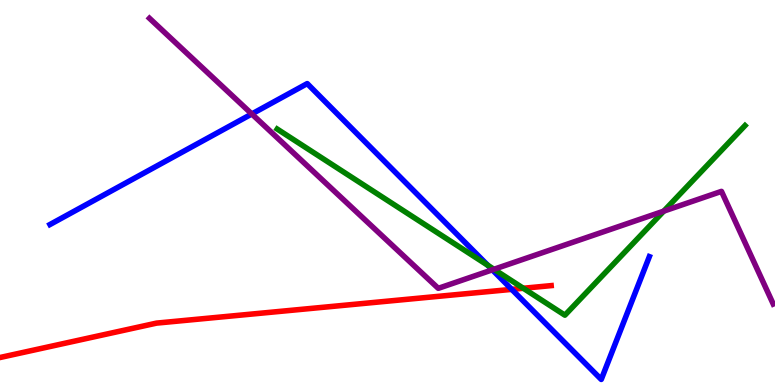[{'lines': ['blue', 'red'], 'intersections': [{'x': 6.6, 'y': 2.48}]}, {'lines': ['green', 'red'], 'intersections': [{'x': 6.75, 'y': 2.51}]}, {'lines': ['purple', 'red'], 'intersections': []}, {'lines': ['blue', 'green'], 'intersections': [{'x': 6.29, 'y': 3.11}]}, {'lines': ['blue', 'purple'], 'intersections': [{'x': 3.25, 'y': 7.04}, {'x': 6.35, 'y': 2.99}]}, {'lines': ['green', 'purple'], 'intersections': [{'x': 6.37, 'y': 3.01}, {'x': 8.56, 'y': 4.52}]}]